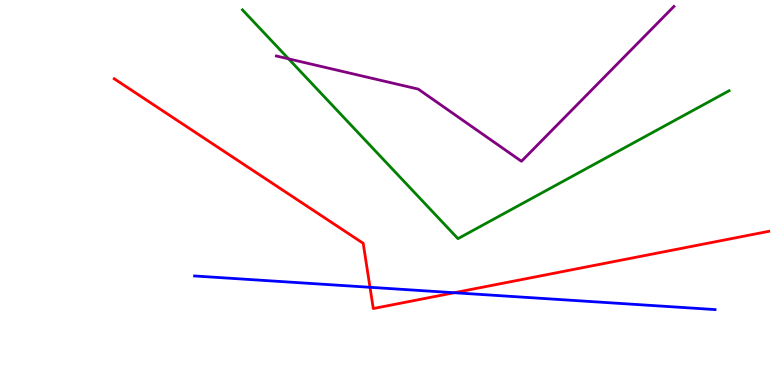[{'lines': ['blue', 'red'], 'intersections': [{'x': 4.77, 'y': 2.54}, {'x': 5.86, 'y': 2.4}]}, {'lines': ['green', 'red'], 'intersections': []}, {'lines': ['purple', 'red'], 'intersections': []}, {'lines': ['blue', 'green'], 'intersections': []}, {'lines': ['blue', 'purple'], 'intersections': []}, {'lines': ['green', 'purple'], 'intersections': [{'x': 3.72, 'y': 8.47}]}]